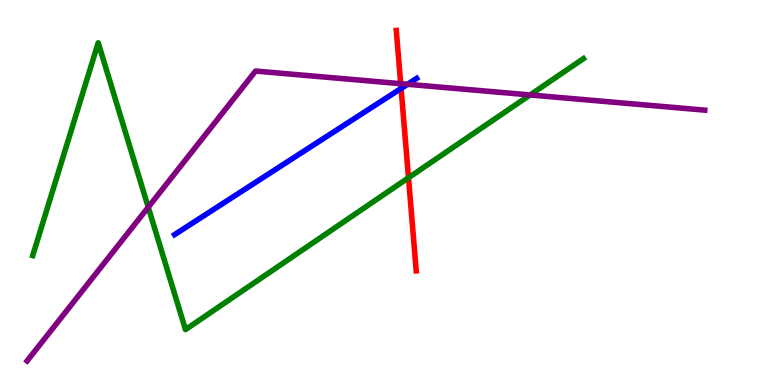[{'lines': ['blue', 'red'], 'intersections': [{'x': 5.18, 'y': 7.7}]}, {'lines': ['green', 'red'], 'intersections': [{'x': 5.27, 'y': 5.38}]}, {'lines': ['purple', 'red'], 'intersections': [{'x': 5.17, 'y': 7.83}]}, {'lines': ['blue', 'green'], 'intersections': []}, {'lines': ['blue', 'purple'], 'intersections': [{'x': 5.26, 'y': 7.81}]}, {'lines': ['green', 'purple'], 'intersections': [{'x': 1.91, 'y': 4.62}, {'x': 6.84, 'y': 7.53}]}]